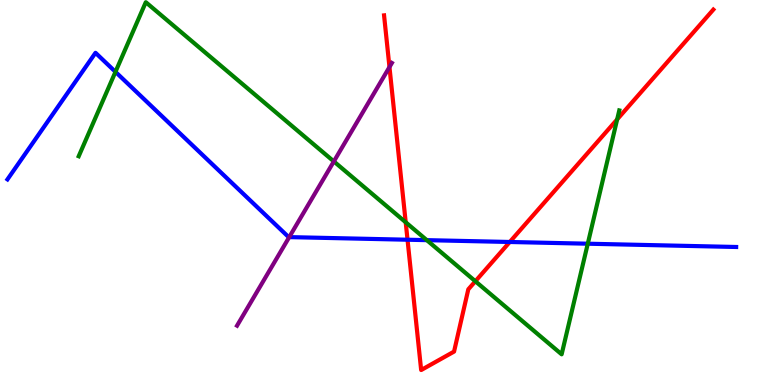[{'lines': ['blue', 'red'], 'intersections': [{'x': 5.26, 'y': 3.77}, {'x': 6.58, 'y': 3.71}]}, {'lines': ['green', 'red'], 'intersections': [{'x': 5.23, 'y': 4.23}, {'x': 6.13, 'y': 2.69}, {'x': 7.96, 'y': 6.9}]}, {'lines': ['purple', 'red'], 'intersections': [{'x': 5.03, 'y': 8.26}]}, {'lines': ['blue', 'green'], 'intersections': [{'x': 1.49, 'y': 8.13}, {'x': 5.51, 'y': 3.76}, {'x': 7.58, 'y': 3.67}]}, {'lines': ['blue', 'purple'], 'intersections': [{'x': 3.73, 'y': 3.84}]}, {'lines': ['green', 'purple'], 'intersections': [{'x': 4.31, 'y': 5.81}]}]